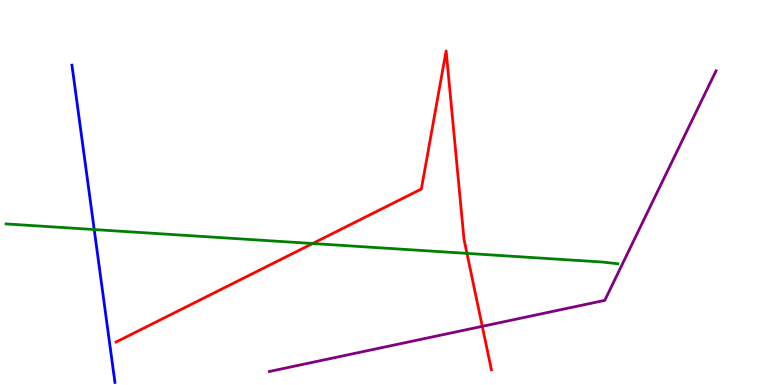[{'lines': ['blue', 'red'], 'intersections': []}, {'lines': ['green', 'red'], 'intersections': [{'x': 4.03, 'y': 3.67}, {'x': 6.03, 'y': 3.42}]}, {'lines': ['purple', 'red'], 'intersections': [{'x': 6.22, 'y': 1.52}]}, {'lines': ['blue', 'green'], 'intersections': [{'x': 1.22, 'y': 4.04}]}, {'lines': ['blue', 'purple'], 'intersections': []}, {'lines': ['green', 'purple'], 'intersections': []}]